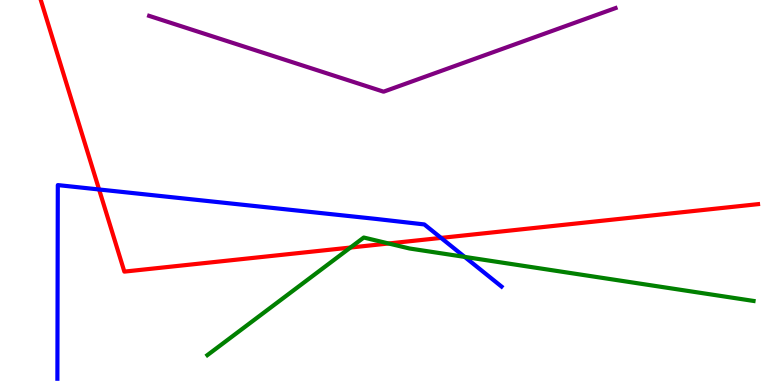[{'lines': ['blue', 'red'], 'intersections': [{'x': 1.28, 'y': 5.08}, {'x': 5.69, 'y': 3.82}]}, {'lines': ['green', 'red'], 'intersections': [{'x': 4.52, 'y': 3.57}, {'x': 5.01, 'y': 3.68}]}, {'lines': ['purple', 'red'], 'intersections': []}, {'lines': ['blue', 'green'], 'intersections': [{'x': 6.0, 'y': 3.33}]}, {'lines': ['blue', 'purple'], 'intersections': []}, {'lines': ['green', 'purple'], 'intersections': []}]